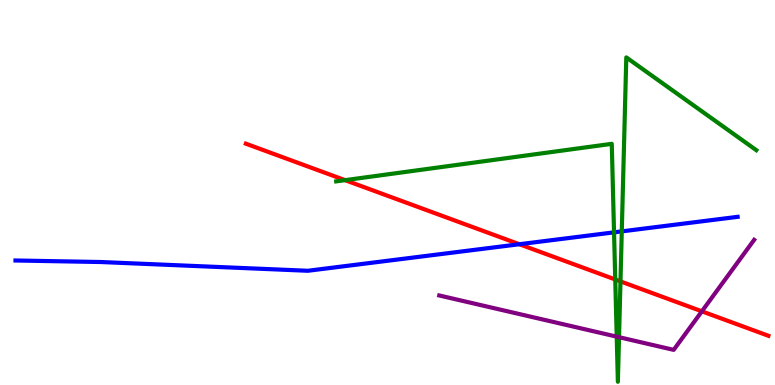[{'lines': ['blue', 'red'], 'intersections': [{'x': 6.7, 'y': 3.66}]}, {'lines': ['green', 'red'], 'intersections': [{'x': 4.45, 'y': 5.32}, {'x': 7.94, 'y': 2.74}, {'x': 8.01, 'y': 2.69}]}, {'lines': ['purple', 'red'], 'intersections': [{'x': 9.06, 'y': 1.91}]}, {'lines': ['blue', 'green'], 'intersections': [{'x': 7.92, 'y': 3.96}, {'x': 8.02, 'y': 3.99}]}, {'lines': ['blue', 'purple'], 'intersections': []}, {'lines': ['green', 'purple'], 'intersections': [{'x': 7.96, 'y': 1.26}, {'x': 7.99, 'y': 1.24}]}]